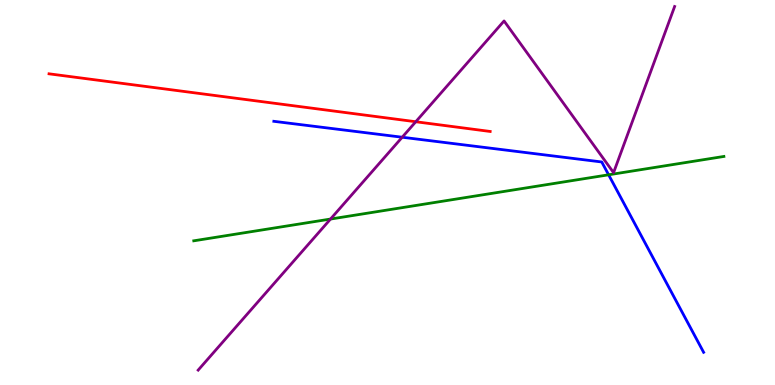[{'lines': ['blue', 'red'], 'intersections': []}, {'lines': ['green', 'red'], 'intersections': []}, {'lines': ['purple', 'red'], 'intersections': [{'x': 5.36, 'y': 6.84}]}, {'lines': ['blue', 'green'], 'intersections': [{'x': 7.85, 'y': 5.46}]}, {'lines': ['blue', 'purple'], 'intersections': [{'x': 5.19, 'y': 6.44}]}, {'lines': ['green', 'purple'], 'intersections': [{'x': 4.26, 'y': 4.31}]}]